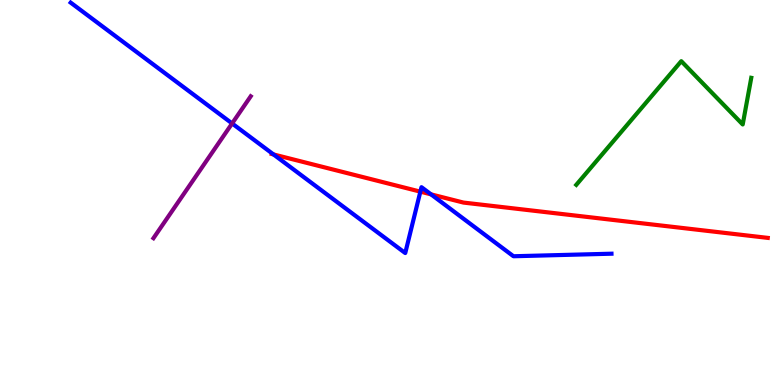[{'lines': ['blue', 'red'], 'intersections': [{'x': 3.53, 'y': 5.99}, {'x': 5.42, 'y': 5.02}, {'x': 5.56, 'y': 4.95}]}, {'lines': ['green', 'red'], 'intersections': []}, {'lines': ['purple', 'red'], 'intersections': []}, {'lines': ['blue', 'green'], 'intersections': []}, {'lines': ['blue', 'purple'], 'intersections': [{'x': 2.99, 'y': 6.79}]}, {'lines': ['green', 'purple'], 'intersections': []}]